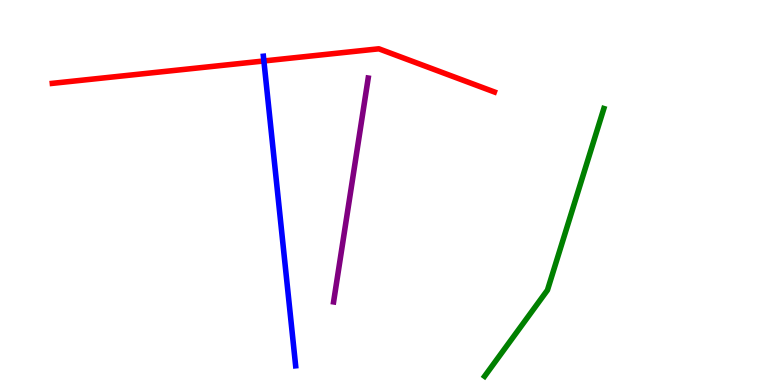[{'lines': ['blue', 'red'], 'intersections': [{'x': 3.4, 'y': 8.42}]}, {'lines': ['green', 'red'], 'intersections': []}, {'lines': ['purple', 'red'], 'intersections': []}, {'lines': ['blue', 'green'], 'intersections': []}, {'lines': ['blue', 'purple'], 'intersections': []}, {'lines': ['green', 'purple'], 'intersections': []}]